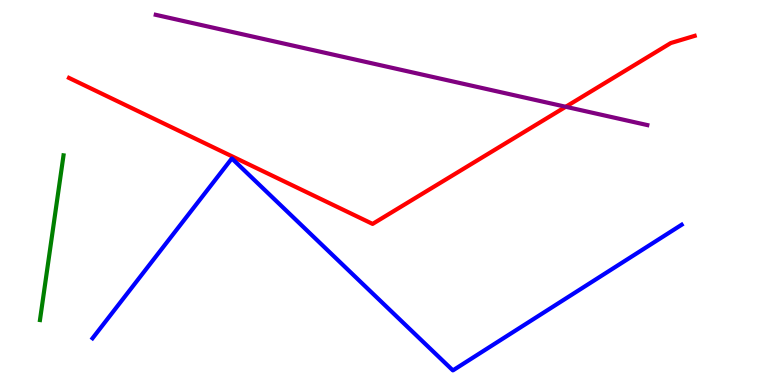[{'lines': ['blue', 'red'], 'intersections': []}, {'lines': ['green', 'red'], 'intersections': []}, {'lines': ['purple', 'red'], 'intersections': [{'x': 7.3, 'y': 7.23}]}, {'lines': ['blue', 'green'], 'intersections': []}, {'lines': ['blue', 'purple'], 'intersections': []}, {'lines': ['green', 'purple'], 'intersections': []}]